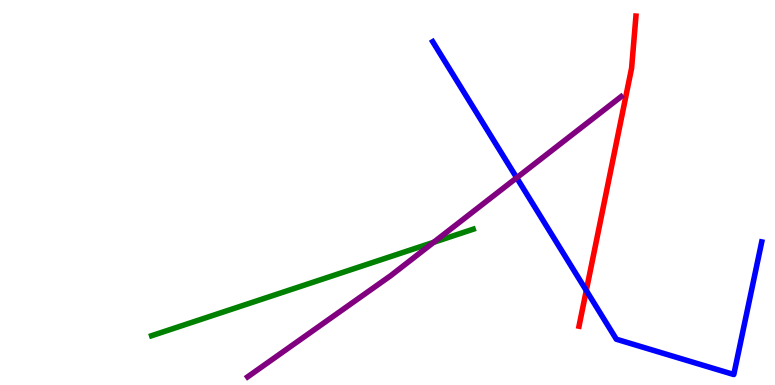[{'lines': ['blue', 'red'], 'intersections': [{'x': 7.56, 'y': 2.45}]}, {'lines': ['green', 'red'], 'intersections': []}, {'lines': ['purple', 'red'], 'intersections': []}, {'lines': ['blue', 'green'], 'intersections': []}, {'lines': ['blue', 'purple'], 'intersections': [{'x': 6.67, 'y': 5.38}]}, {'lines': ['green', 'purple'], 'intersections': [{'x': 5.6, 'y': 3.71}]}]